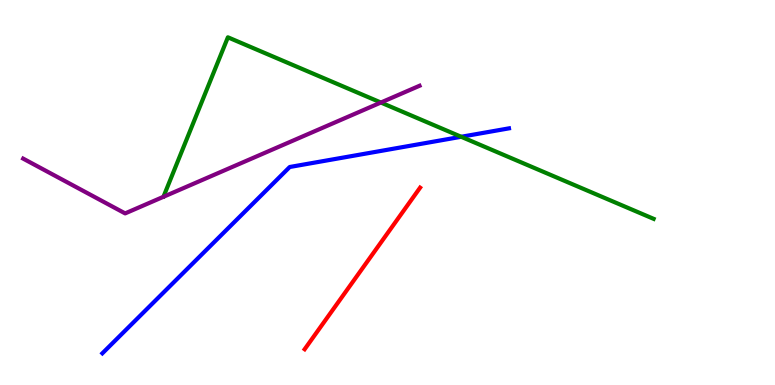[{'lines': ['blue', 'red'], 'intersections': []}, {'lines': ['green', 'red'], 'intersections': []}, {'lines': ['purple', 'red'], 'intersections': []}, {'lines': ['blue', 'green'], 'intersections': [{'x': 5.95, 'y': 6.45}]}, {'lines': ['blue', 'purple'], 'intersections': []}, {'lines': ['green', 'purple'], 'intersections': [{'x': 4.91, 'y': 7.34}]}]